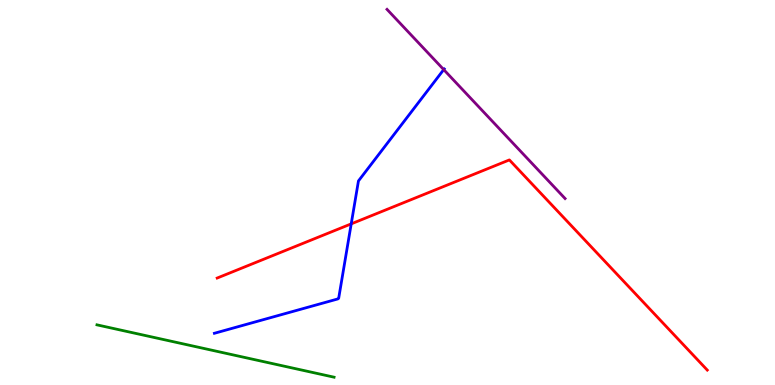[{'lines': ['blue', 'red'], 'intersections': [{'x': 4.53, 'y': 4.19}]}, {'lines': ['green', 'red'], 'intersections': []}, {'lines': ['purple', 'red'], 'intersections': []}, {'lines': ['blue', 'green'], 'intersections': []}, {'lines': ['blue', 'purple'], 'intersections': [{'x': 5.73, 'y': 8.19}]}, {'lines': ['green', 'purple'], 'intersections': []}]